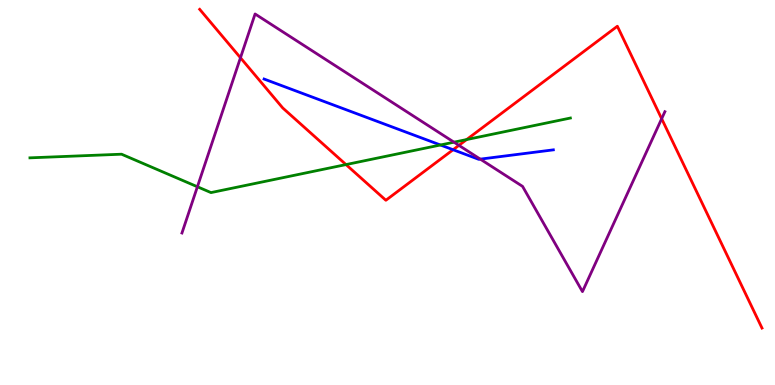[{'lines': ['blue', 'red'], 'intersections': [{'x': 5.85, 'y': 6.11}]}, {'lines': ['green', 'red'], 'intersections': [{'x': 4.46, 'y': 5.73}, {'x': 6.02, 'y': 6.37}]}, {'lines': ['purple', 'red'], 'intersections': [{'x': 3.1, 'y': 8.5}, {'x': 5.92, 'y': 6.22}, {'x': 8.54, 'y': 6.92}]}, {'lines': ['blue', 'green'], 'intersections': [{'x': 5.68, 'y': 6.23}]}, {'lines': ['blue', 'purple'], 'intersections': [{'x': 6.2, 'y': 5.87}]}, {'lines': ['green', 'purple'], 'intersections': [{'x': 2.55, 'y': 5.15}, {'x': 5.86, 'y': 6.31}]}]